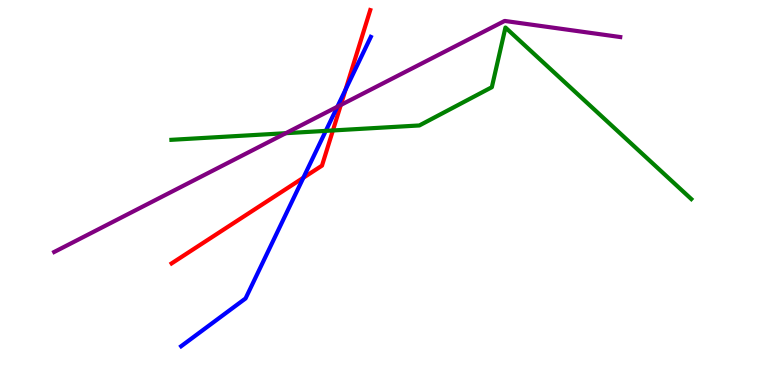[{'lines': ['blue', 'red'], 'intersections': [{'x': 3.91, 'y': 5.38}, {'x': 4.46, 'y': 7.67}]}, {'lines': ['green', 'red'], 'intersections': [{'x': 4.3, 'y': 6.61}]}, {'lines': ['purple', 'red'], 'intersections': [{'x': 4.4, 'y': 7.27}]}, {'lines': ['blue', 'green'], 'intersections': [{'x': 4.2, 'y': 6.6}]}, {'lines': ['blue', 'purple'], 'intersections': [{'x': 4.35, 'y': 7.23}]}, {'lines': ['green', 'purple'], 'intersections': [{'x': 3.69, 'y': 6.54}]}]